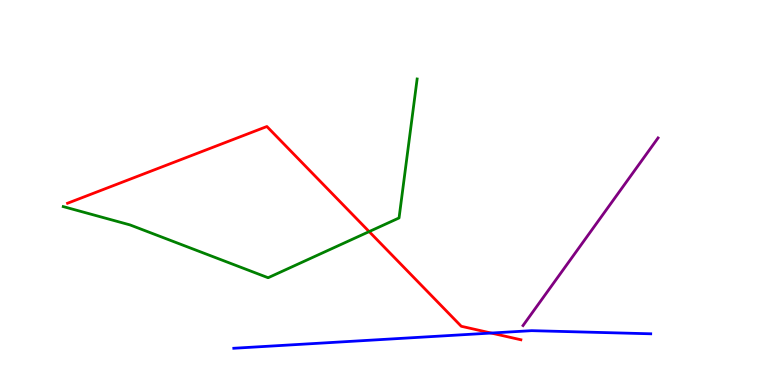[{'lines': ['blue', 'red'], 'intersections': [{'x': 6.34, 'y': 1.35}]}, {'lines': ['green', 'red'], 'intersections': [{'x': 4.76, 'y': 3.98}]}, {'lines': ['purple', 'red'], 'intersections': []}, {'lines': ['blue', 'green'], 'intersections': []}, {'lines': ['blue', 'purple'], 'intersections': []}, {'lines': ['green', 'purple'], 'intersections': []}]